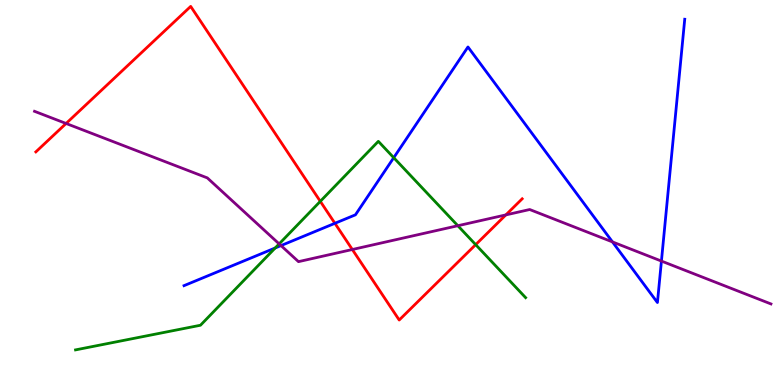[{'lines': ['blue', 'red'], 'intersections': [{'x': 4.32, 'y': 4.2}]}, {'lines': ['green', 'red'], 'intersections': [{'x': 4.13, 'y': 4.77}, {'x': 6.14, 'y': 3.65}]}, {'lines': ['purple', 'red'], 'intersections': [{'x': 0.853, 'y': 6.79}, {'x': 4.55, 'y': 3.52}, {'x': 6.53, 'y': 4.42}]}, {'lines': ['blue', 'green'], 'intersections': [{'x': 3.55, 'y': 3.56}, {'x': 5.08, 'y': 5.9}]}, {'lines': ['blue', 'purple'], 'intersections': [{'x': 3.63, 'y': 3.62}, {'x': 7.9, 'y': 3.72}, {'x': 8.53, 'y': 3.22}]}, {'lines': ['green', 'purple'], 'intersections': [{'x': 3.6, 'y': 3.67}, {'x': 5.91, 'y': 4.14}]}]